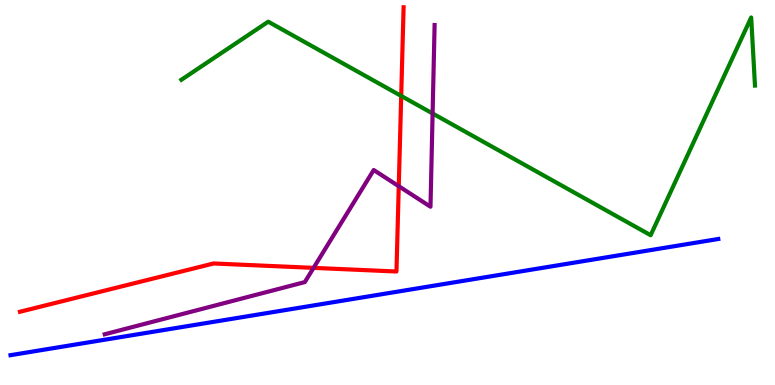[{'lines': ['blue', 'red'], 'intersections': []}, {'lines': ['green', 'red'], 'intersections': [{'x': 5.18, 'y': 7.51}]}, {'lines': ['purple', 'red'], 'intersections': [{'x': 4.05, 'y': 3.04}, {'x': 5.15, 'y': 5.16}]}, {'lines': ['blue', 'green'], 'intersections': []}, {'lines': ['blue', 'purple'], 'intersections': []}, {'lines': ['green', 'purple'], 'intersections': [{'x': 5.58, 'y': 7.05}]}]